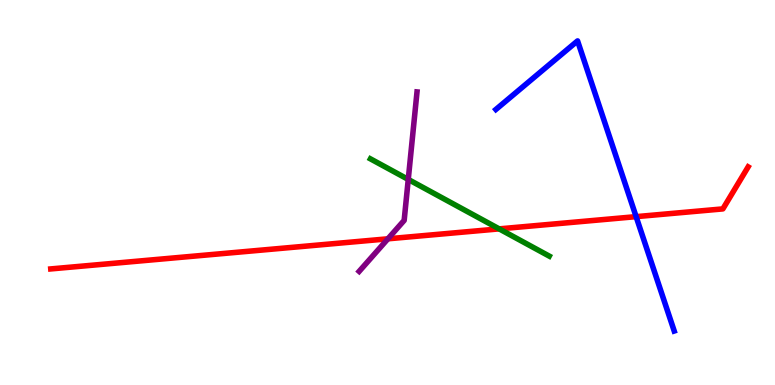[{'lines': ['blue', 'red'], 'intersections': [{'x': 8.21, 'y': 4.37}]}, {'lines': ['green', 'red'], 'intersections': [{'x': 6.44, 'y': 4.06}]}, {'lines': ['purple', 'red'], 'intersections': [{'x': 5.01, 'y': 3.8}]}, {'lines': ['blue', 'green'], 'intersections': []}, {'lines': ['blue', 'purple'], 'intersections': []}, {'lines': ['green', 'purple'], 'intersections': [{'x': 5.27, 'y': 5.34}]}]